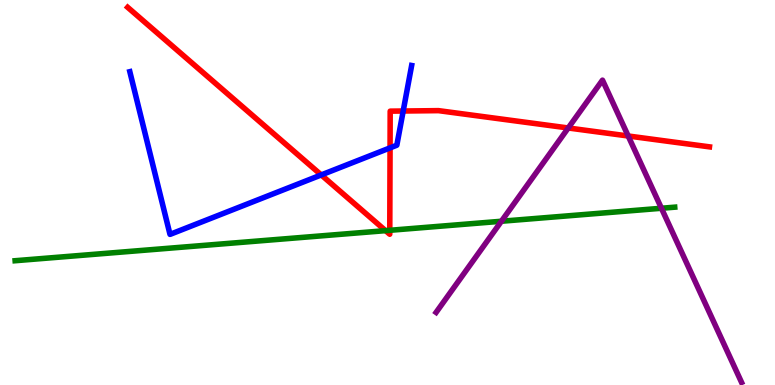[{'lines': ['blue', 'red'], 'intersections': [{'x': 4.14, 'y': 5.46}, {'x': 5.03, 'y': 6.16}, {'x': 5.2, 'y': 7.12}]}, {'lines': ['green', 'red'], 'intersections': [{'x': 4.98, 'y': 4.01}, {'x': 5.03, 'y': 4.02}]}, {'lines': ['purple', 'red'], 'intersections': [{'x': 7.33, 'y': 6.68}, {'x': 8.11, 'y': 6.47}]}, {'lines': ['blue', 'green'], 'intersections': []}, {'lines': ['blue', 'purple'], 'intersections': []}, {'lines': ['green', 'purple'], 'intersections': [{'x': 6.47, 'y': 4.25}, {'x': 8.53, 'y': 4.59}]}]